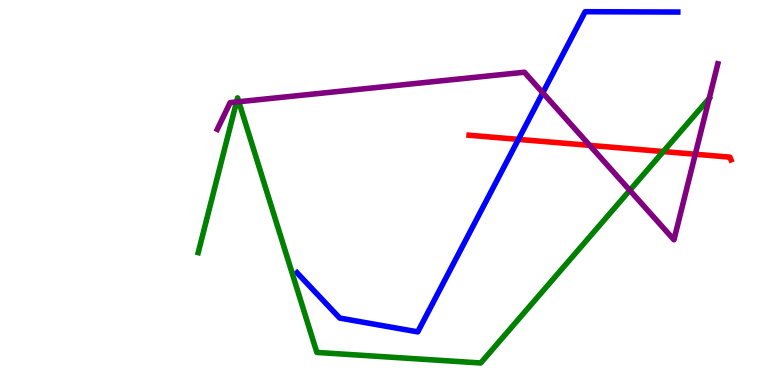[{'lines': ['blue', 'red'], 'intersections': [{'x': 6.69, 'y': 6.38}]}, {'lines': ['green', 'red'], 'intersections': [{'x': 8.56, 'y': 6.06}]}, {'lines': ['purple', 'red'], 'intersections': [{'x': 7.61, 'y': 6.22}, {'x': 8.97, 'y': 5.99}]}, {'lines': ['blue', 'green'], 'intersections': []}, {'lines': ['blue', 'purple'], 'intersections': [{'x': 7.0, 'y': 7.59}]}, {'lines': ['green', 'purple'], 'intersections': [{'x': 3.05, 'y': 7.35}, {'x': 3.08, 'y': 7.36}, {'x': 8.13, 'y': 5.06}, {'x': 9.15, 'y': 7.45}]}]